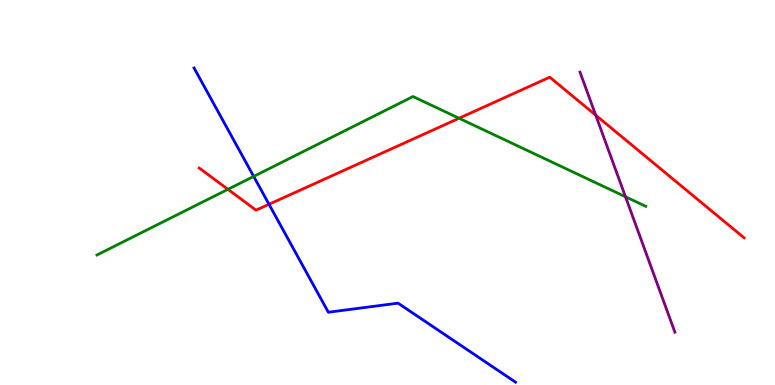[{'lines': ['blue', 'red'], 'intersections': [{'x': 3.47, 'y': 4.69}]}, {'lines': ['green', 'red'], 'intersections': [{'x': 2.94, 'y': 5.08}, {'x': 5.92, 'y': 6.93}]}, {'lines': ['purple', 'red'], 'intersections': [{'x': 7.69, 'y': 7.01}]}, {'lines': ['blue', 'green'], 'intersections': [{'x': 3.27, 'y': 5.42}]}, {'lines': ['blue', 'purple'], 'intersections': []}, {'lines': ['green', 'purple'], 'intersections': [{'x': 8.07, 'y': 4.89}]}]